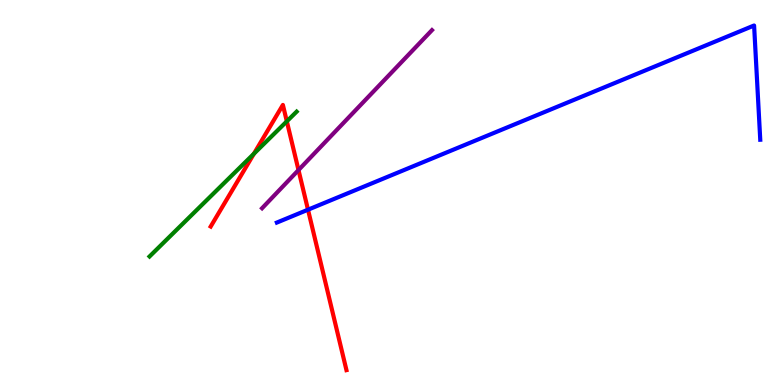[{'lines': ['blue', 'red'], 'intersections': [{'x': 3.97, 'y': 4.55}]}, {'lines': ['green', 'red'], 'intersections': [{'x': 3.28, 'y': 6.01}, {'x': 3.7, 'y': 6.85}]}, {'lines': ['purple', 'red'], 'intersections': [{'x': 3.85, 'y': 5.58}]}, {'lines': ['blue', 'green'], 'intersections': []}, {'lines': ['blue', 'purple'], 'intersections': []}, {'lines': ['green', 'purple'], 'intersections': []}]